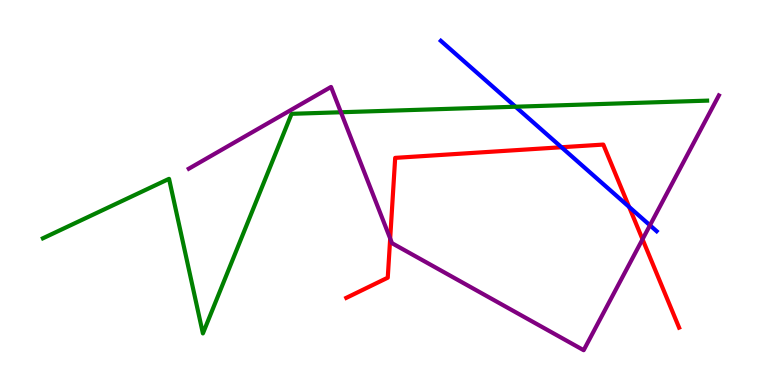[{'lines': ['blue', 'red'], 'intersections': [{'x': 7.24, 'y': 6.18}, {'x': 8.12, 'y': 4.63}]}, {'lines': ['green', 'red'], 'intersections': []}, {'lines': ['purple', 'red'], 'intersections': [{'x': 5.03, 'y': 3.81}, {'x': 8.29, 'y': 3.78}]}, {'lines': ['blue', 'green'], 'intersections': [{'x': 6.65, 'y': 7.23}]}, {'lines': ['blue', 'purple'], 'intersections': [{'x': 8.39, 'y': 4.15}]}, {'lines': ['green', 'purple'], 'intersections': [{'x': 4.4, 'y': 7.08}]}]